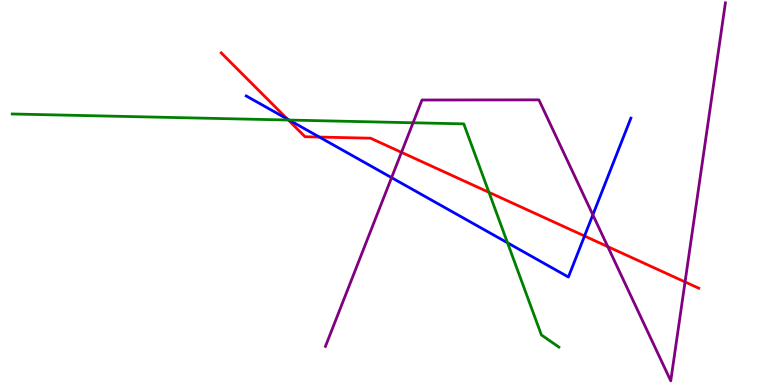[{'lines': ['blue', 'red'], 'intersections': [{'x': 3.71, 'y': 6.91}, {'x': 4.12, 'y': 6.44}, {'x': 7.54, 'y': 3.87}]}, {'lines': ['green', 'red'], 'intersections': [{'x': 3.72, 'y': 6.88}, {'x': 6.31, 'y': 5.0}]}, {'lines': ['purple', 'red'], 'intersections': [{'x': 5.18, 'y': 6.04}, {'x': 7.84, 'y': 3.59}, {'x': 8.84, 'y': 2.68}]}, {'lines': ['blue', 'green'], 'intersections': [{'x': 3.73, 'y': 6.88}, {'x': 6.55, 'y': 3.69}]}, {'lines': ['blue', 'purple'], 'intersections': [{'x': 5.05, 'y': 5.39}, {'x': 7.65, 'y': 4.42}]}, {'lines': ['green', 'purple'], 'intersections': [{'x': 5.33, 'y': 6.81}]}]